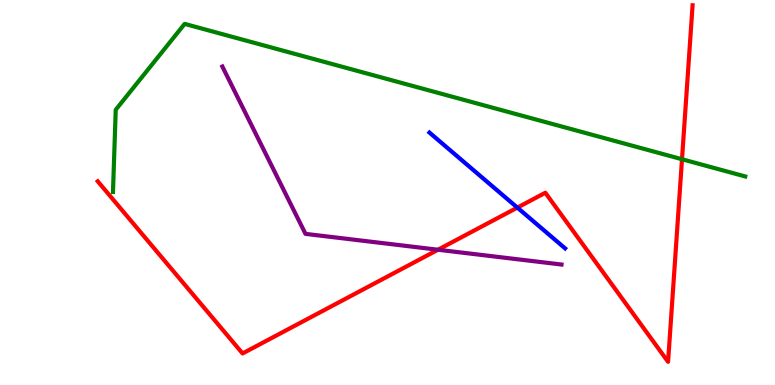[{'lines': ['blue', 'red'], 'intersections': [{'x': 6.68, 'y': 4.61}]}, {'lines': ['green', 'red'], 'intersections': [{'x': 8.8, 'y': 5.86}]}, {'lines': ['purple', 'red'], 'intersections': [{'x': 5.65, 'y': 3.51}]}, {'lines': ['blue', 'green'], 'intersections': []}, {'lines': ['blue', 'purple'], 'intersections': []}, {'lines': ['green', 'purple'], 'intersections': []}]